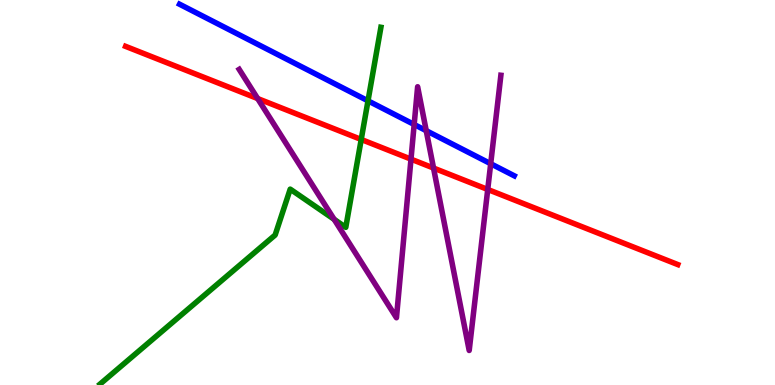[{'lines': ['blue', 'red'], 'intersections': []}, {'lines': ['green', 'red'], 'intersections': [{'x': 4.66, 'y': 6.38}]}, {'lines': ['purple', 'red'], 'intersections': [{'x': 3.32, 'y': 7.44}, {'x': 5.3, 'y': 5.87}, {'x': 5.59, 'y': 5.64}, {'x': 6.29, 'y': 5.08}]}, {'lines': ['blue', 'green'], 'intersections': [{'x': 4.75, 'y': 7.38}]}, {'lines': ['blue', 'purple'], 'intersections': [{'x': 5.34, 'y': 6.77}, {'x': 5.5, 'y': 6.61}, {'x': 6.33, 'y': 5.75}]}, {'lines': ['green', 'purple'], 'intersections': [{'x': 4.31, 'y': 4.3}]}]